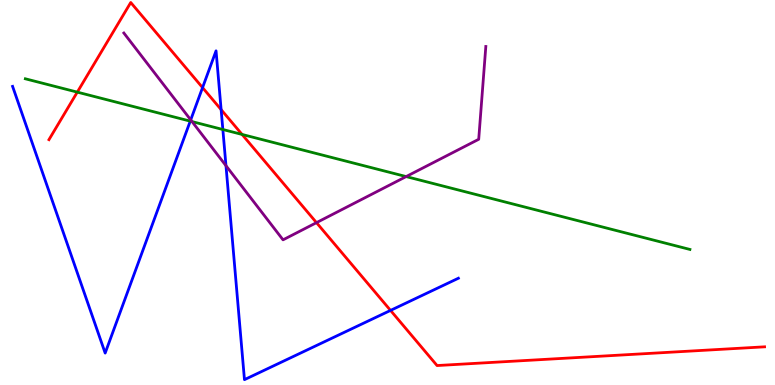[{'lines': ['blue', 'red'], 'intersections': [{'x': 2.61, 'y': 7.72}, {'x': 2.85, 'y': 7.15}, {'x': 5.04, 'y': 1.94}]}, {'lines': ['green', 'red'], 'intersections': [{'x': 0.997, 'y': 7.61}, {'x': 3.12, 'y': 6.51}]}, {'lines': ['purple', 'red'], 'intersections': [{'x': 4.08, 'y': 4.22}]}, {'lines': ['blue', 'green'], 'intersections': [{'x': 2.45, 'y': 6.85}, {'x': 2.88, 'y': 6.64}]}, {'lines': ['blue', 'purple'], 'intersections': [{'x': 2.46, 'y': 6.89}, {'x': 2.92, 'y': 5.7}]}, {'lines': ['green', 'purple'], 'intersections': [{'x': 2.48, 'y': 6.84}, {'x': 5.24, 'y': 5.41}]}]